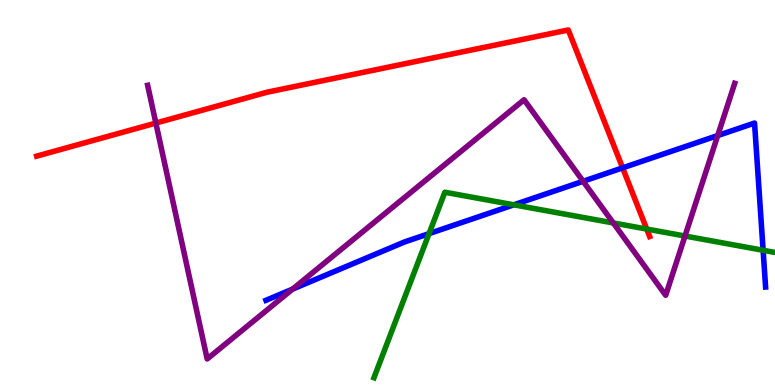[{'lines': ['blue', 'red'], 'intersections': [{'x': 8.03, 'y': 5.64}]}, {'lines': ['green', 'red'], 'intersections': [{'x': 8.34, 'y': 4.05}]}, {'lines': ['purple', 'red'], 'intersections': [{'x': 2.01, 'y': 6.8}]}, {'lines': ['blue', 'green'], 'intersections': [{'x': 5.54, 'y': 3.93}, {'x': 6.63, 'y': 4.68}, {'x': 9.85, 'y': 3.5}]}, {'lines': ['blue', 'purple'], 'intersections': [{'x': 3.78, 'y': 2.49}, {'x': 7.52, 'y': 5.29}, {'x': 9.26, 'y': 6.48}]}, {'lines': ['green', 'purple'], 'intersections': [{'x': 7.91, 'y': 4.21}, {'x': 8.84, 'y': 3.87}]}]